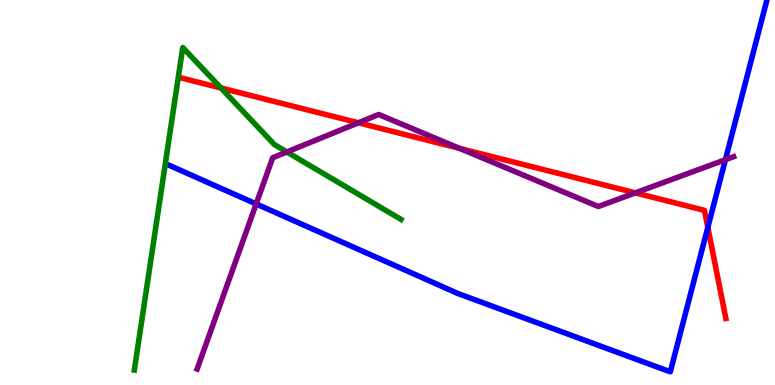[{'lines': ['blue', 'red'], 'intersections': [{'x': 9.13, 'y': 4.09}]}, {'lines': ['green', 'red'], 'intersections': [{'x': 2.85, 'y': 7.71}]}, {'lines': ['purple', 'red'], 'intersections': [{'x': 4.62, 'y': 6.81}, {'x': 5.93, 'y': 6.15}, {'x': 8.2, 'y': 4.99}]}, {'lines': ['blue', 'green'], 'intersections': []}, {'lines': ['blue', 'purple'], 'intersections': [{'x': 3.31, 'y': 4.7}, {'x': 9.36, 'y': 5.85}]}, {'lines': ['green', 'purple'], 'intersections': [{'x': 3.7, 'y': 6.05}]}]